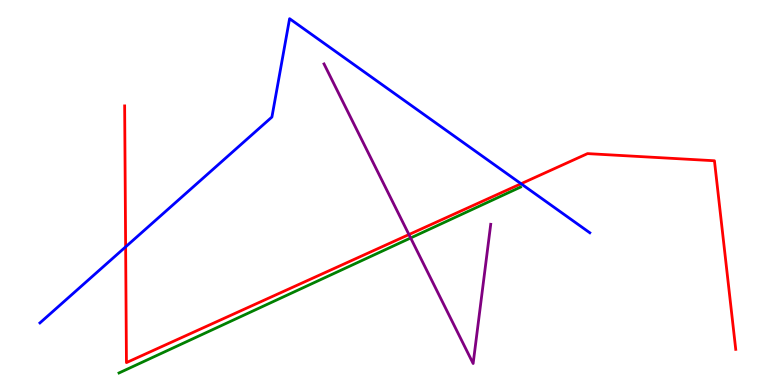[{'lines': ['blue', 'red'], 'intersections': [{'x': 1.62, 'y': 3.59}, {'x': 6.72, 'y': 5.23}]}, {'lines': ['green', 'red'], 'intersections': []}, {'lines': ['purple', 'red'], 'intersections': [{'x': 5.28, 'y': 3.91}]}, {'lines': ['blue', 'green'], 'intersections': []}, {'lines': ['blue', 'purple'], 'intersections': []}, {'lines': ['green', 'purple'], 'intersections': [{'x': 5.3, 'y': 3.82}]}]